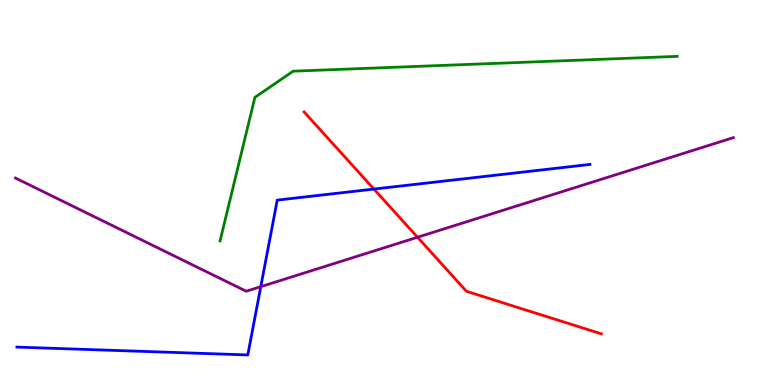[{'lines': ['blue', 'red'], 'intersections': [{'x': 4.82, 'y': 5.09}]}, {'lines': ['green', 'red'], 'intersections': []}, {'lines': ['purple', 'red'], 'intersections': [{'x': 5.39, 'y': 3.84}]}, {'lines': ['blue', 'green'], 'intersections': []}, {'lines': ['blue', 'purple'], 'intersections': [{'x': 3.36, 'y': 2.55}]}, {'lines': ['green', 'purple'], 'intersections': []}]